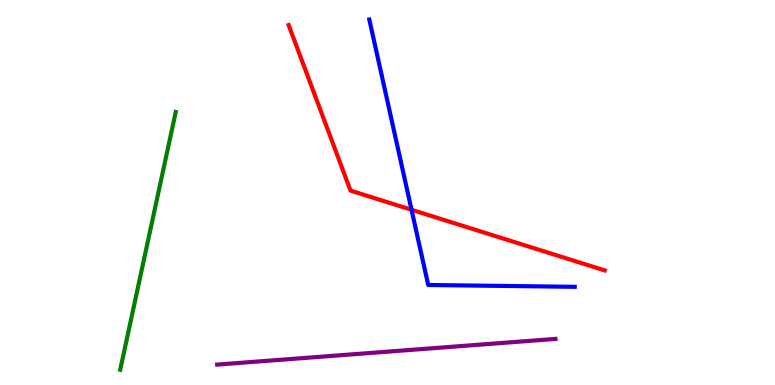[{'lines': ['blue', 'red'], 'intersections': [{'x': 5.31, 'y': 4.55}]}, {'lines': ['green', 'red'], 'intersections': []}, {'lines': ['purple', 'red'], 'intersections': []}, {'lines': ['blue', 'green'], 'intersections': []}, {'lines': ['blue', 'purple'], 'intersections': []}, {'lines': ['green', 'purple'], 'intersections': []}]